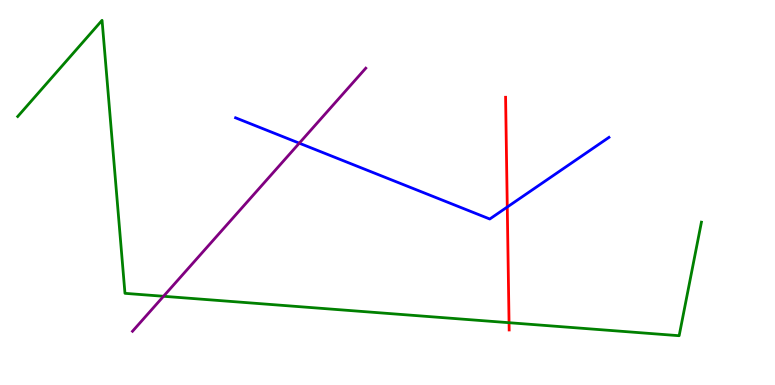[{'lines': ['blue', 'red'], 'intersections': [{'x': 6.55, 'y': 4.62}]}, {'lines': ['green', 'red'], 'intersections': [{'x': 6.57, 'y': 1.62}]}, {'lines': ['purple', 'red'], 'intersections': []}, {'lines': ['blue', 'green'], 'intersections': []}, {'lines': ['blue', 'purple'], 'intersections': [{'x': 3.86, 'y': 6.28}]}, {'lines': ['green', 'purple'], 'intersections': [{'x': 2.11, 'y': 2.3}]}]